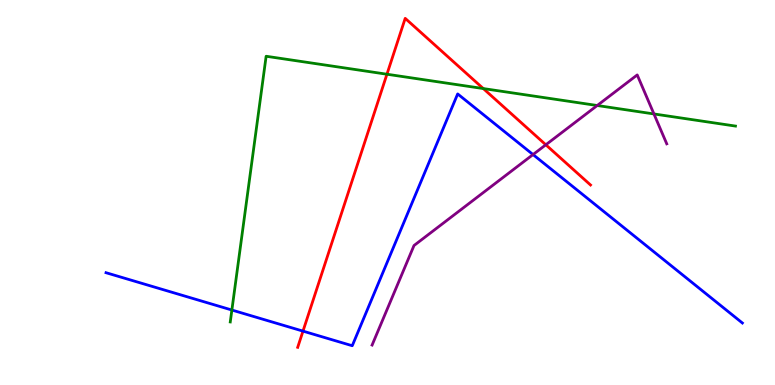[{'lines': ['blue', 'red'], 'intersections': [{'x': 3.91, 'y': 1.4}]}, {'lines': ['green', 'red'], 'intersections': [{'x': 4.99, 'y': 8.07}, {'x': 6.24, 'y': 7.7}]}, {'lines': ['purple', 'red'], 'intersections': [{'x': 7.04, 'y': 6.24}]}, {'lines': ['blue', 'green'], 'intersections': [{'x': 2.99, 'y': 1.95}]}, {'lines': ['blue', 'purple'], 'intersections': [{'x': 6.88, 'y': 5.99}]}, {'lines': ['green', 'purple'], 'intersections': [{'x': 7.71, 'y': 7.26}, {'x': 8.44, 'y': 7.04}]}]